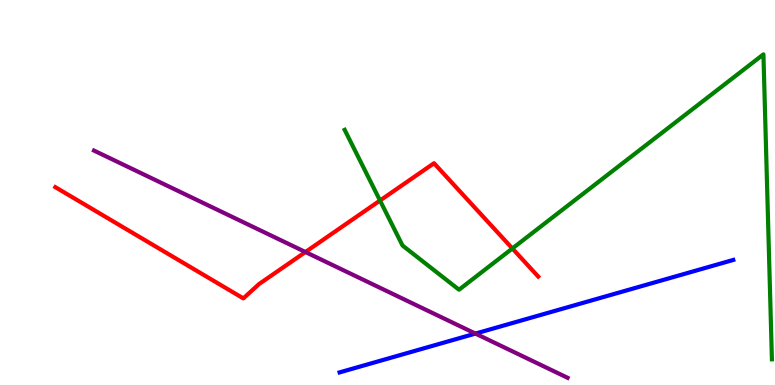[{'lines': ['blue', 'red'], 'intersections': []}, {'lines': ['green', 'red'], 'intersections': [{'x': 4.9, 'y': 4.79}, {'x': 6.61, 'y': 3.55}]}, {'lines': ['purple', 'red'], 'intersections': [{'x': 3.94, 'y': 3.45}]}, {'lines': ['blue', 'green'], 'intersections': []}, {'lines': ['blue', 'purple'], 'intersections': [{'x': 6.13, 'y': 1.34}]}, {'lines': ['green', 'purple'], 'intersections': []}]